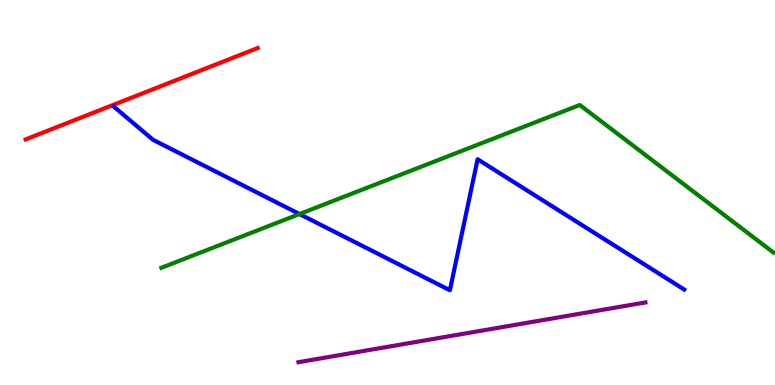[{'lines': ['blue', 'red'], 'intersections': []}, {'lines': ['green', 'red'], 'intersections': []}, {'lines': ['purple', 'red'], 'intersections': []}, {'lines': ['blue', 'green'], 'intersections': [{'x': 3.86, 'y': 4.44}]}, {'lines': ['blue', 'purple'], 'intersections': []}, {'lines': ['green', 'purple'], 'intersections': []}]